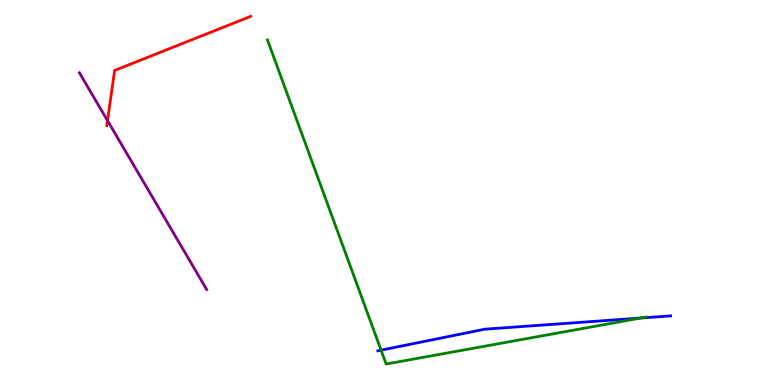[{'lines': ['blue', 'red'], 'intersections': []}, {'lines': ['green', 'red'], 'intersections': []}, {'lines': ['purple', 'red'], 'intersections': [{'x': 1.39, 'y': 6.87}]}, {'lines': ['blue', 'green'], 'intersections': [{'x': 4.92, 'y': 0.905}, {'x': 8.27, 'y': 1.74}]}, {'lines': ['blue', 'purple'], 'intersections': []}, {'lines': ['green', 'purple'], 'intersections': []}]